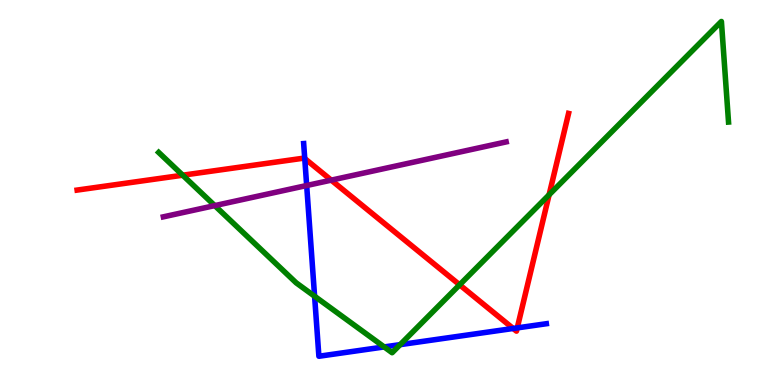[{'lines': ['blue', 'red'], 'intersections': [{'x': 3.93, 'y': 5.88}, {'x': 6.62, 'y': 1.47}, {'x': 6.67, 'y': 1.48}]}, {'lines': ['green', 'red'], 'intersections': [{'x': 2.36, 'y': 5.45}, {'x': 5.93, 'y': 2.6}, {'x': 7.09, 'y': 4.94}]}, {'lines': ['purple', 'red'], 'intersections': [{'x': 4.27, 'y': 5.32}]}, {'lines': ['blue', 'green'], 'intersections': [{'x': 4.06, 'y': 2.31}, {'x': 4.96, 'y': 0.989}, {'x': 5.16, 'y': 1.05}]}, {'lines': ['blue', 'purple'], 'intersections': [{'x': 3.96, 'y': 5.18}]}, {'lines': ['green', 'purple'], 'intersections': [{'x': 2.77, 'y': 4.66}]}]